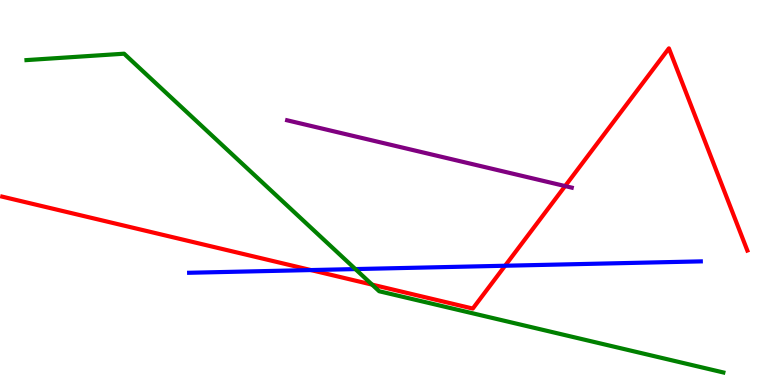[{'lines': ['blue', 'red'], 'intersections': [{'x': 4.01, 'y': 2.99}, {'x': 6.52, 'y': 3.1}]}, {'lines': ['green', 'red'], 'intersections': [{'x': 4.8, 'y': 2.61}]}, {'lines': ['purple', 'red'], 'intersections': [{'x': 7.29, 'y': 5.17}]}, {'lines': ['blue', 'green'], 'intersections': [{'x': 4.59, 'y': 3.01}]}, {'lines': ['blue', 'purple'], 'intersections': []}, {'lines': ['green', 'purple'], 'intersections': []}]